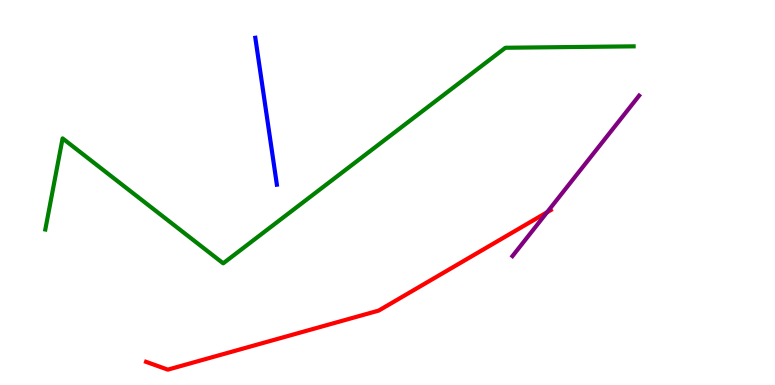[{'lines': ['blue', 'red'], 'intersections': []}, {'lines': ['green', 'red'], 'intersections': []}, {'lines': ['purple', 'red'], 'intersections': [{'x': 7.06, 'y': 4.49}]}, {'lines': ['blue', 'green'], 'intersections': []}, {'lines': ['blue', 'purple'], 'intersections': []}, {'lines': ['green', 'purple'], 'intersections': []}]